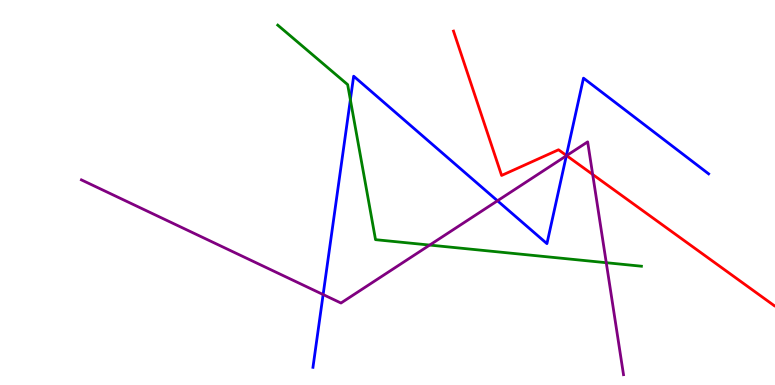[{'lines': ['blue', 'red'], 'intersections': [{'x': 7.31, 'y': 5.96}]}, {'lines': ['green', 'red'], 'intersections': []}, {'lines': ['purple', 'red'], 'intersections': [{'x': 7.31, 'y': 5.96}, {'x': 7.65, 'y': 5.47}]}, {'lines': ['blue', 'green'], 'intersections': [{'x': 4.52, 'y': 7.41}]}, {'lines': ['blue', 'purple'], 'intersections': [{'x': 4.17, 'y': 2.35}, {'x': 6.42, 'y': 4.78}, {'x': 7.31, 'y': 5.95}]}, {'lines': ['green', 'purple'], 'intersections': [{'x': 5.54, 'y': 3.63}, {'x': 7.82, 'y': 3.18}]}]